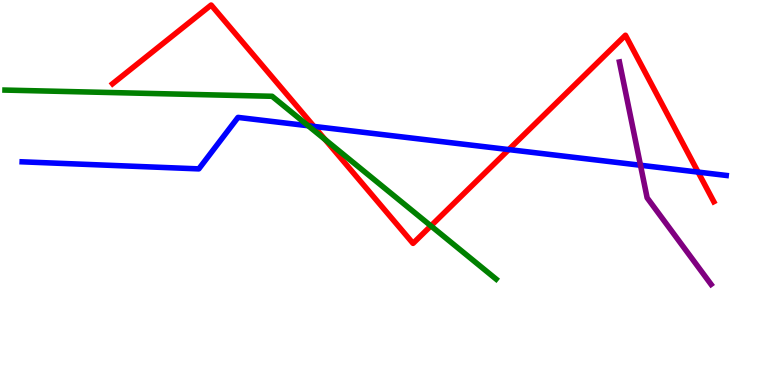[{'lines': ['blue', 'red'], 'intersections': [{'x': 4.05, 'y': 6.72}, {'x': 6.56, 'y': 6.11}, {'x': 9.01, 'y': 5.53}]}, {'lines': ['green', 'red'], 'intersections': [{'x': 4.19, 'y': 6.38}, {'x': 5.56, 'y': 4.13}]}, {'lines': ['purple', 'red'], 'intersections': []}, {'lines': ['blue', 'green'], 'intersections': [{'x': 3.98, 'y': 6.73}]}, {'lines': ['blue', 'purple'], 'intersections': [{'x': 8.26, 'y': 5.71}]}, {'lines': ['green', 'purple'], 'intersections': []}]